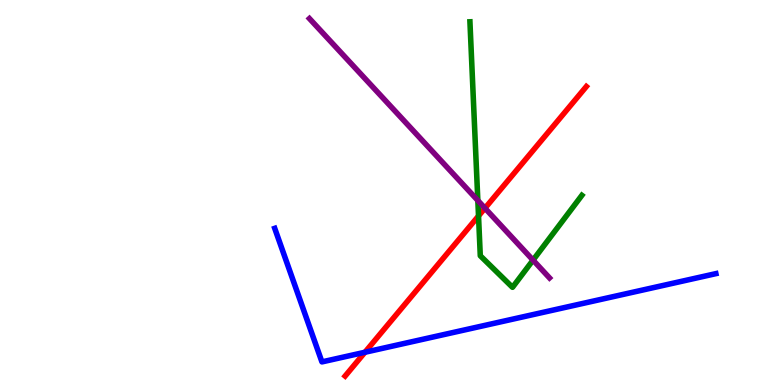[{'lines': ['blue', 'red'], 'intersections': [{'x': 4.71, 'y': 0.85}]}, {'lines': ['green', 'red'], 'intersections': [{'x': 6.17, 'y': 4.39}]}, {'lines': ['purple', 'red'], 'intersections': [{'x': 6.26, 'y': 4.59}]}, {'lines': ['blue', 'green'], 'intersections': []}, {'lines': ['blue', 'purple'], 'intersections': []}, {'lines': ['green', 'purple'], 'intersections': [{'x': 6.17, 'y': 4.79}, {'x': 6.88, 'y': 3.24}]}]